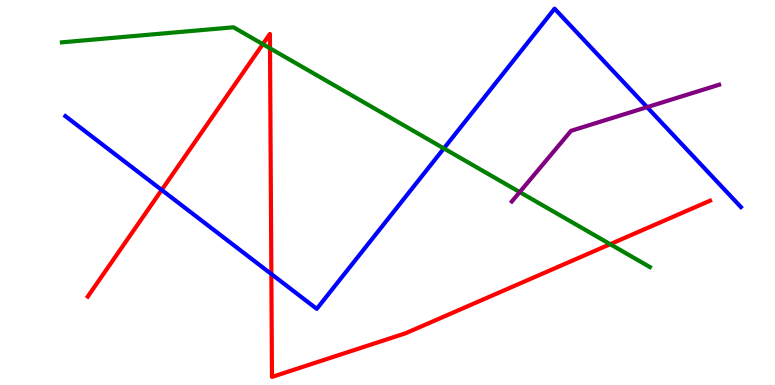[{'lines': ['blue', 'red'], 'intersections': [{'x': 2.09, 'y': 5.07}, {'x': 3.5, 'y': 2.88}]}, {'lines': ['green', 'red'], 'intersections': [{'x': 3.39, 'y': 8.85}, {'x': 3.48, 'y': 8.75}, {'x': 7.87, 'y': 3.66}]}, {'lines': ['purple', 'red'], 'intersections': []}, {'lines': ['blue', 'green'], 'intersections': [{'x': 5.73, 'y': 6.14}]}, {'lines': ['blue', 'purple'], 'intersections': [{'x': 8.35, 'y': 7.22}]}, {'lines': ['green', 'purple'], 'intersections': [{'x': 6.71, 'y': 5.01}]}]